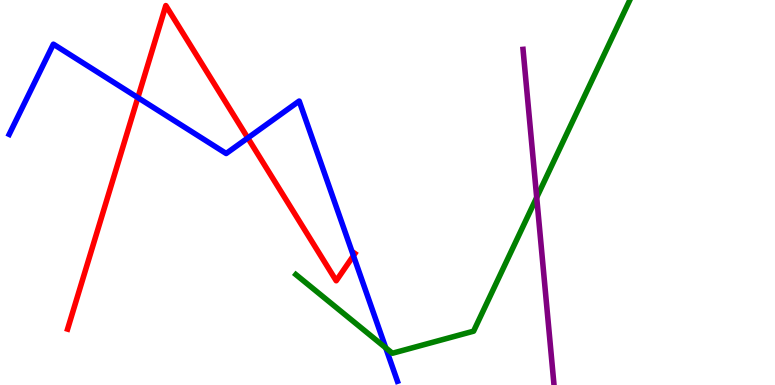[{'lines': ['blue', 'red'], 'intersections': [{'x': 1.78, 'y': 7.46}, {'x': 3.2, 'y': 6.42}, {'x': 4.56, 'y': 3.36}]}, {'lines': ['green', 'red'], 'intersections': []}, {'lines': ['purple', 'red'], 'intersections': []}, {'lines': ['blue', 'green'], 'intersections': [{'x': 4.98, 'y': 0.965}]}, {'lines': ['blue', 'purple'], 'intersections': []}, {'lines': ['green', 'purple'], 'intersections': [{'x': 6.93, 'y': 4.87}]}]